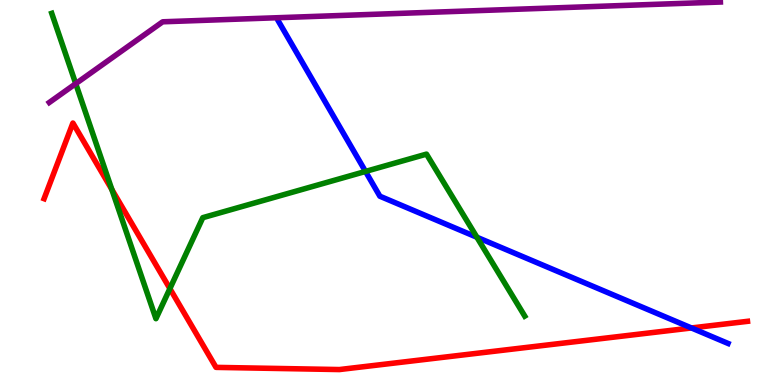[{'lines': ['blue', 'red'], 'intersections': [{'x': 8.92, 'y': 1.48}]}, {'lines': ['green', 'red'], 'intersections': [{'x': 1.44, 'y': 5.08}, {'x': 2.19, 'y': 2.5}]}, {'lines': ['purple', 'red'], 'intersections': []}, {'lines': ['blue', 'green'], 'intersections': [{'x': 4.72, 'y': 5.55}, {'x': 6.15, 'y': 3.84}]}, {'lines': ['blue', 'purple'], 'intersections': []}, {'lines': ['green', 'purple'], 'intersections': [{'x': 0.977, 'y': 7.83}]}]